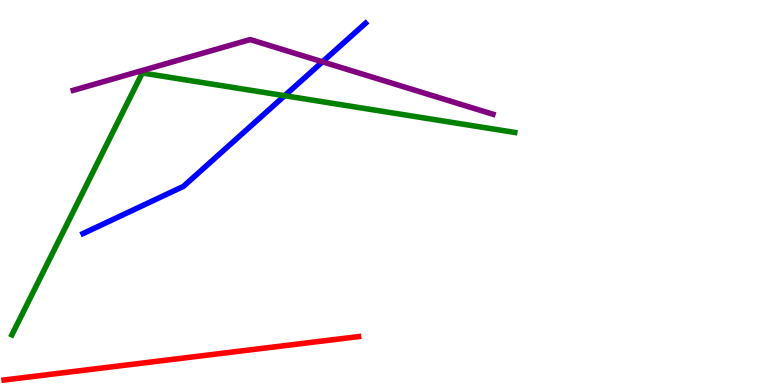[{'lines': ['blue', 'red'], 'intersections': []}, {'lines': ['green', 'red'], 'intersections': []}, {'lines': ['purple', 'red'], 'intersections': []}, {'lines': ['blue', 'green'], 'intersections': [{'x': 3.67, 'y': 7.51}]}, {'lines': ['blue', 'purple'], 'intersections': [{'x': 4.16, 'y': 8.39}]}, {'lines': ['green', 'purple'], 'intersections': []}]